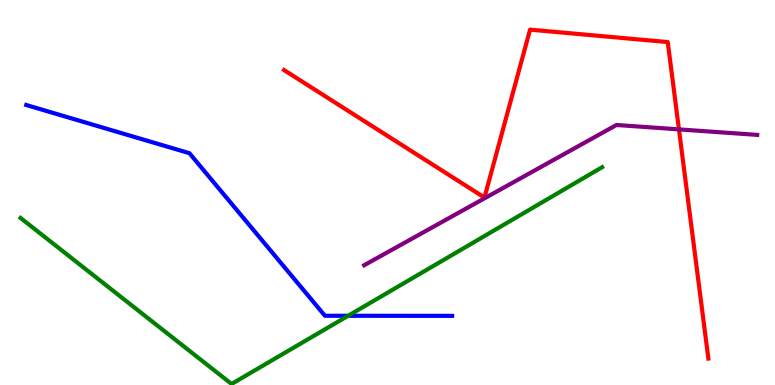[{'lines': ['blue', 'red'], 'intersections': []}, {'lines': ['green', 'red'], 'intersections': []}, {'lines': ['purple', 'red'], 'intersections': [{'x': 8.76, 'y': 6.64}]}, {'lines': ['blue', 'green'], 'intersections': [{'x': 4.49, 'y': 1.8}]}, {'lines': ['blue', 'purple'], 'intersections': []}, {'lines': ['green', 'purple'], 'intersections': []}]